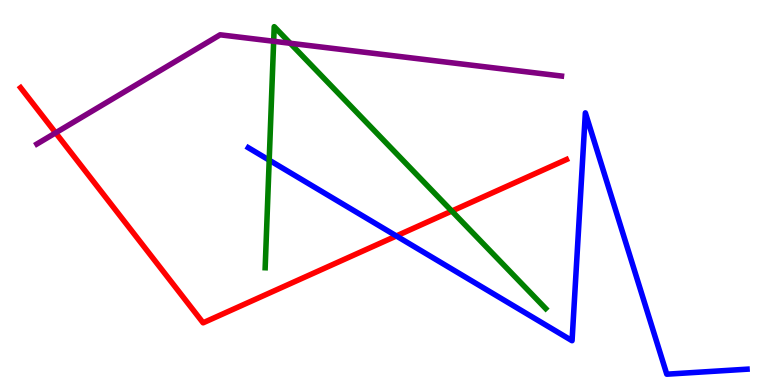[{'lines': ['blue', 'red'], 'intersections': [{'x': 5.11, 'y': 3.87}]}, {'lines': ['green', 'red'], 'intersections': [{'x': 5.83, 'y': 4.52}]}, {'lines': ['purple', 'red'], 'intersections': [{'x': 0.718, 'y': 6.55}]}, {'lines': ['blue', 'green'], 'intersections': [{'x': 3.47, 'y': 5.84}]}, {'lines': ['blue', 'purple'], 'intersections': []}, {'lines': ['green', 'purple'], 'intersections': [{'x': 3.53, 'y': 8.93}, {'x': 3.74, 'y': 8.88}]}]